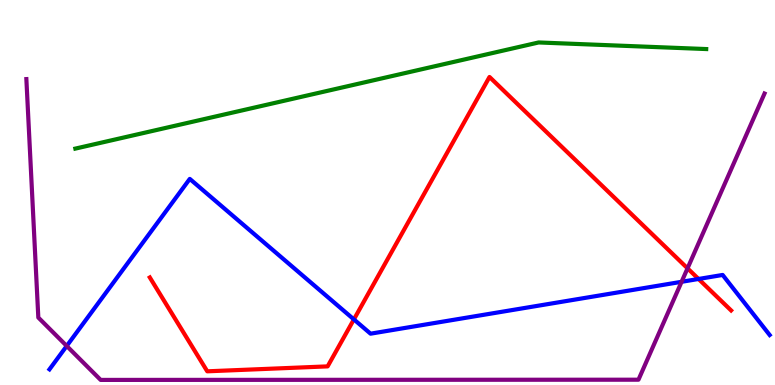[{'lines': ['blue', 'red'], 'intersections': [{'x': 4.57, 'y': 1.7}, {'x': 9.01, 'y': 2.75}]}, {'lines': ['green', 'red'], 'intersections': []}, {'lines': ['purple', 'red'], 'intersections': [{'x': 8.87, 'y': 3.03}]}, {'lines': ['blue', 'green'], 'intersections': []}, {'lines': ['blue', 'purple'], 'intersections': [{'x': 0.861, 'y': 1.01}, {'x': 8.79, 'y': 2.68}]}, {'lines': ['green', 'purple'], 'intersections': []}]